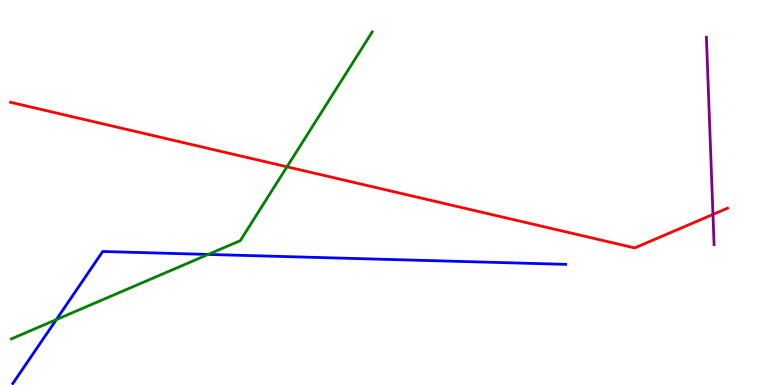[{'lines': ['blue', 'red'], 'intersections': []}, {'lines': ['green', 'red'], 'intersections': [{'x': 3.7, 'y': 5.67}]}, {'lines': ['purple', 'red'], 'intersections': [{'x': 9.2, 'y': 4.43}]}, {'lines': ['blue', 'green'], 'intersections': [{'x': 0.727, 'y': 1.7}, {'x': 2.69, 'y': 3.39}]}, {'lines': ['blue', 'purple'], 'intersections': []}, {'lines': ['green', 'purple'], 'intersections': []}]